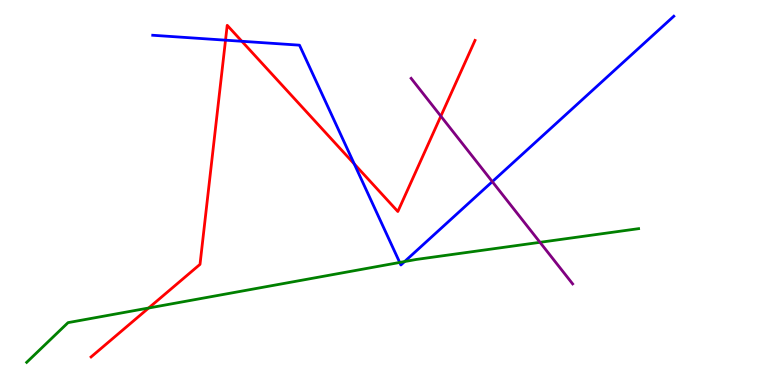[{'lines': ['blue', 'red'], 'intersections': [{'x': 2.91, 'y': 8.96}, {'x': 3.12, 'y': 8.93}, {'x': 4.57, 'y': 5.74}]}, {'lines': ['green', 'red'], 'intersections': [{'x': 1.92, 'y': 2.0}]}, {'lines': ['purple', 'red'], 'intersections': [{'x': 5.69, 'y': 6.98}]}, {'lines': ['blue', 'green'], 'intersections': [{'x': 5.16, 'y': 3.18}, {'x': 5.22, 'y': 3.21}]}, {'lines': ['blue', 'purple'], 'intersections': [{'x': 6.35, 'y': 5.28}]}, {'lines': ['green', 'purple'], 'intersections': [{'x': 6.97, 'y': 3.71}]}]